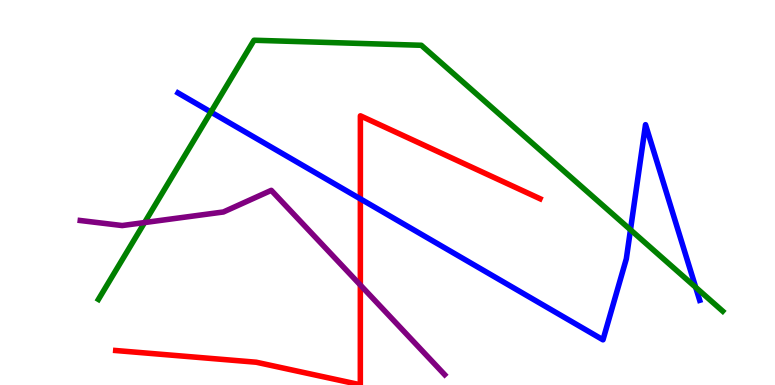[{'lines': ['blue', 'red'], 'intersections': [{'x': 4.65, 'y': 4.83}]}, {'lines': ['green', 'red'], 'intersections': []}, {'lines': ['purple', 'red'], 'intersections': [{'x': 4.65, 'y': 2.6}]}, {'lines': ['blue', 'green'], 'intersections': [{'x': 2.72, 'y': 7.09}, {'x': 8.14, 'y': 4.03}, {'x': 8.98, 'y': 2.54}]}, {'lines': ['blue', 'purple'], 'intersections': []}, {'lines': ['green', 'purple'], 'intersections': [{'x': 1.87, 'y': 4.22}]}]